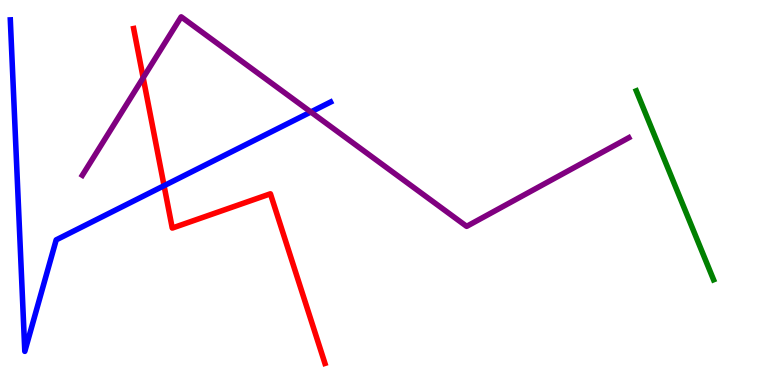[{'lines': ['blue', 'red'], 'intersections': [{'x': 2.12, 'y': 5.18}]}, {'lines': ['green', 'red'], 'intersections': []}, {'lines': ['purple', 'red'], 'intersections': [{'x': 1.85, 'y': 7.98}]}, {'lines': ['blue', 'green'], 'intersections': []}, {'lines': ['blue', 'purple'], 'intersections': [{'x': 4.01, 'y': 7.09}]}, {'lines': ['green', 'purple'], 'intersections': []}]